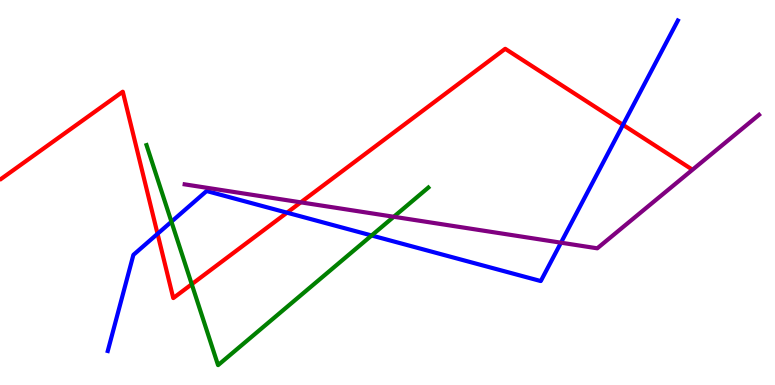[{'lines': ['blue', 'red'], 'intersections': [{'x': 2.03, 'y': 3.93}, {'x': 3.7, 'y': 4.48}, {'x': 8.04, 'y': 6.76}]}, {'lines': ['green', 'red'], 'intersections': [{'x': 2.47, 'y': 2.62}]}, {'lines': ['purple', 'red'], 'intersections': [{'x': 3.88, 'y': 4.74}]}, {'lines': ['blue', 'green'], 'intersections': [{'x': 2.21, 'y': 4.24}, {'x': 4.79, 'y': 3.88}]}, {'lines': ['blue', 'purple'], 'intersections': [{'x': 7.24, 'y': 3.7}]}, {'lines': ['green', 'purple'], 'intersections': [{'x': 5.08, 'y': 4.37}]}]